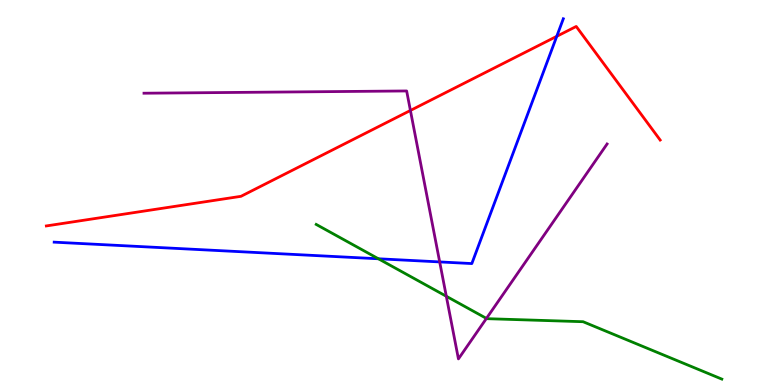[{'lines': ['blue', 'red'], 'intersections': [{'x': 7.18, 'y': 9.06}]}, {'lines': ['green', 'red'], 'intersections': []}, {'lines': ['purple', 'red'], 'intersections': [{'x': 5.3, 'y': 7.13}]}, {'lines': ['blue', 'green'], 'intersections': [{'x': 4.88, 'y': 3.28}]}, {'lines': ['blue', 'purple'], 'intersections': [{'x': 5.67, 'y': 3.2}]}, {'lines': ['green', 'purple'], 'intersections': [{'x': 5.76, 'y': 2.3}, {'x': 6.28, 'y': 1.73}]}]